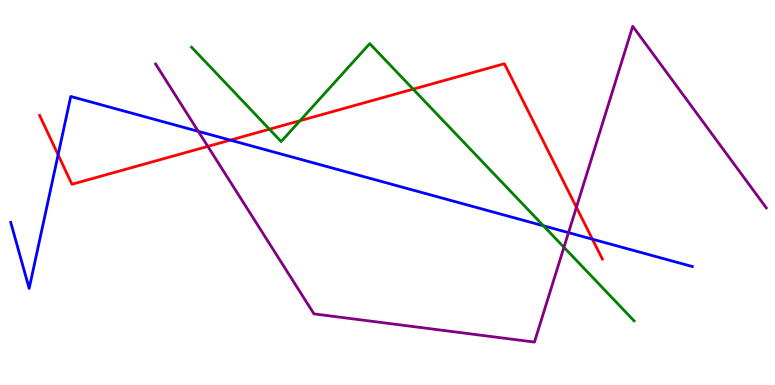[{'lines': ['blue', 'red'], 'intersections': [{'x': 0.75, 'y': 5.98}, {'x': 2.97, 'y': 6.36}, {'x': 7.64, 'y': 3.79}]}, {'lines': ['green', 'red'], 'intersections': [{'x': 3.48, 'y': 6.64}, {'x': 3.87, 'y': 6.86}, {'x': 5.33, 'y': 7.68}]}, {'lines': ['purple', 'red'], 'intersections': [{'x': 2.68, 'y': 6.2}, {'x': 7.44, 'y': 4.62}]}, {'lines': ['blue', 'green'], 'intersections': [{'x': 7.01, 'y': 4.14}]}, {'lines': ['blue', 'purple'], 'intersections': [{'x': 2.56, 'y': 6.59}, {'x': 7.34, 'y': 3.96}]}, {'lines': ['green', 'purple'], 'intersections': [{'x': 7.28, 'y': 3.58}]}]